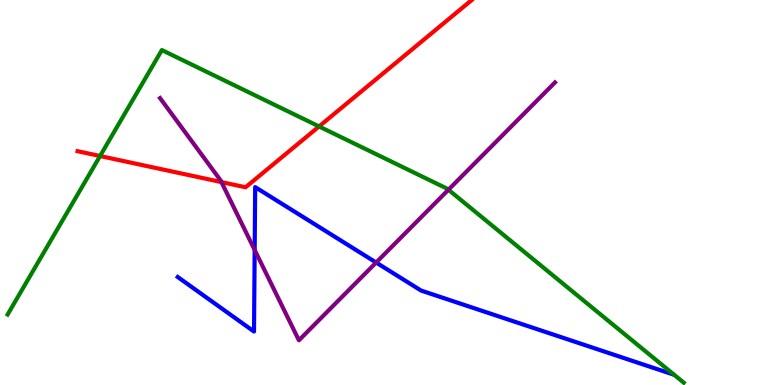[{'lines': ['blue', 'red'], 'intersections': []}, {'lines': ['green', 'red'], 'intersections': [{'x': 1.29, 'y': 5.95}, {'x': 4.12, 'y': 6.72}]}, {'lines': ['purple', 'red'], 'intersections': [{'x': 2.86, 'y': 5.27}]}, {'lines': ['blue', 'green'], 'intersections': []}, {'lines': ['blue', 'purple'], 'intersections': [{'x': 3.29, 'y': 3.51}, {'x': 4.85, 'y': 3.18}]}, {'lines': ['green', 'purple'], 'intersections': [{'x': 5.79, 'y': 5.07}]}]